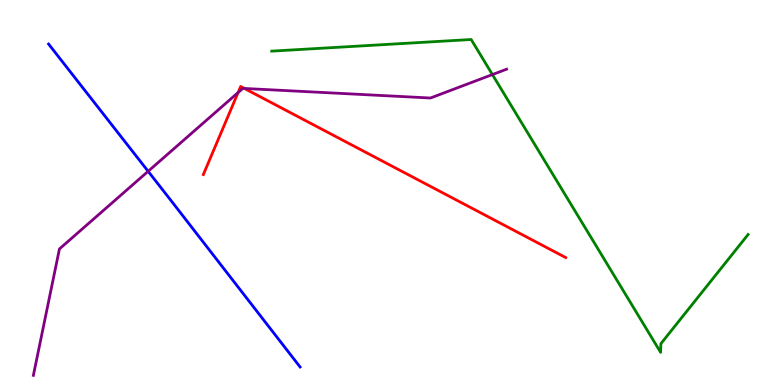[{'lines': ['blue', 'red'], 'intersections': []}, {'lines': ['green', 'red'], 'intersections': []}, {'lines': ['purple', 'red'], 'intersections': [{'x': 3.07, 'y': 7.6}, {'x': 3.15, 'y': 7.7}]}, {'lines': ['blue', 'green'], 'intersections': []}, {'lines': ['blue', 'purple'], 'intersections': [{'x': 1.91, 'y': 5.55}]}, {'lines': ['green', 'purple'], 'intersections': [{'x': 6.35, 'y': 8.06}]}]